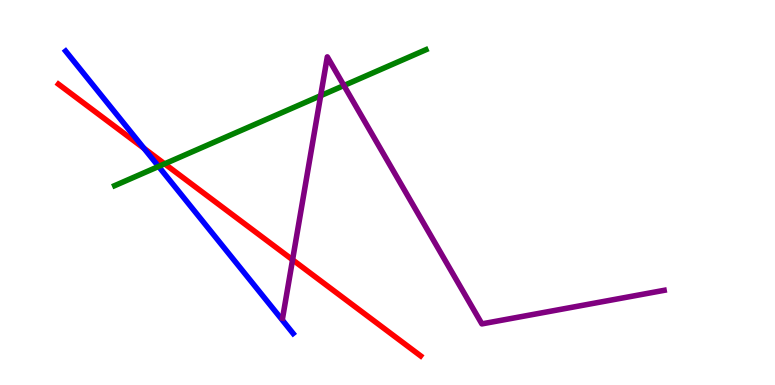[{'lines': ['blue', 'red'], 'intersections': [{'x': 1.86, 'y': 6.15}]}, {'lines': ['green', 'red'], 'intersections': [{'x': 2.12, 'y': 5.74}]}, {'lines': ['purple', 'red'], 'intersections': [{'x': 3.78, 'y': 3.25}]}, {'lines': ['blue', 'green'], 'intersections': [{'x': 2.05, 'y': 5.68}]}, {'lines': ['blue', 'purple'], 'intersections': []}, {'lines': ['green', 'purple'], 'intersections': [{'x': 4.14, 'y': 7.51}, {'x': 4.44, 'y': 7.78}]}]